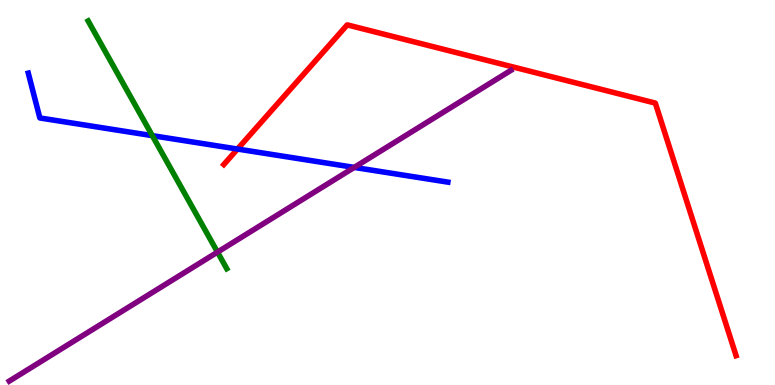[{'lines': ['blue', 'red'], 'intersections': [{'x': 3.06, 'y': 6.13}]}, {'lines': ['green', 'red'], 'intersections': []}, {'lines': ['purple', 'red'], 'intersections': []}, {'lines': ['blue', 'green'], 'intersections': [{'x': 1.97, 'y': 6.48}]}, {'lines': ['blue', 'purple'], 'intersections': [{'x': 4.57, 'y': 5.65}]}, {'lines': ['green', 'purple'], 'intersections': [{'x': 2.81, 'y': 3.45}]}]